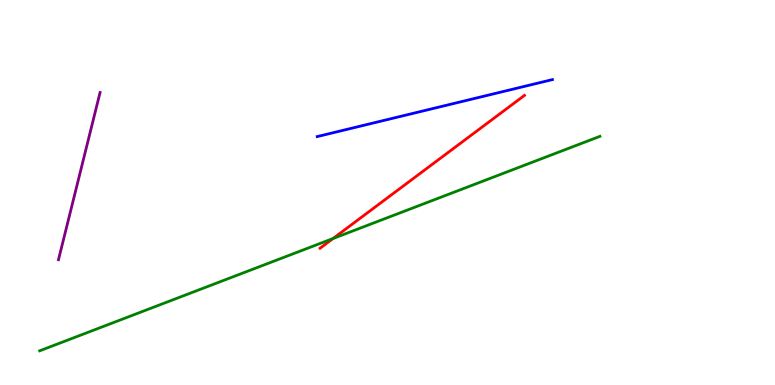[{'lines': ['blue', 'red'], 'intersections': []}, {'lines': ['green', 'red'], 'intersections': [{'x': 4.3, 'y': 3.81}]}, {'lines': ['purple', 'red'], 'intersections': []}, {'lines': ['blue', 'green'], 'intersections': []}, {'lines': ['blue', 'purple'], 'intersections': []}, {'lines': ['green', 'purple'], 'intersections': []}]